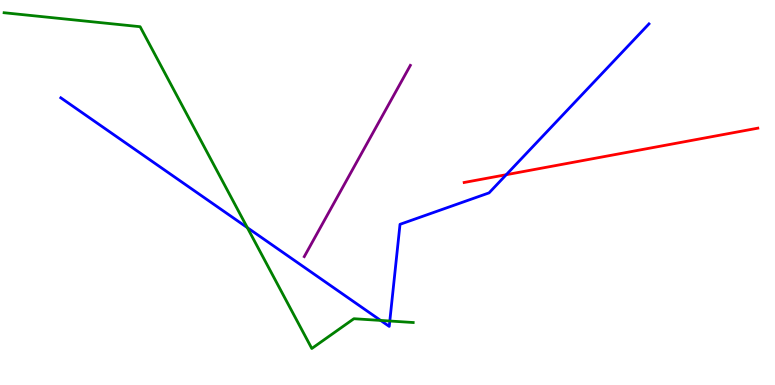[{'lines': ['blue', 'red'], 'intersections': [{'x': 6.53, 'y': 5.46}]}, {'lines': ['green', 'red'], 'intersections': []}, {'lines': ['purple', 'red'], 'intersections': []}, {'lines': ['blue', 'green'], 'intersections': [{'x': 3.19, 'y': 4.09}, {'x': 4.91, 'y': 1.68}, {'x': 5.03, 'y': 1.66}]}, {'lines': ['blue', 'purple'], 'intersections': []}, {'lines': ['green', 'purple'], 'intersections': []}]